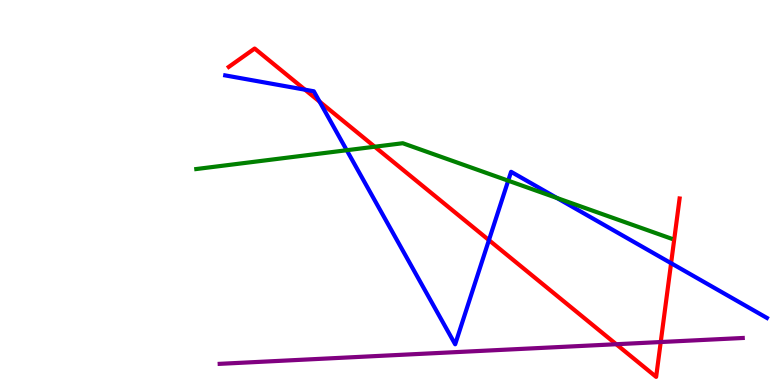[{'lines': ['blue', 'red'], 'intersections': [{'x': 3.94, 'y': 7.67}, {'x': 4.12, 'y': 7.36}, {'x': 6.31, 'y': 3.76}, {'x': 8.66, 'y': 3.16}]}, {'lines': ['green', 'red'], 'intersections': [{'x': 4.84, 'y': 6.19}]}, {'lines': ['purple', 'red'], 'intersections': [{'x': 7.95, 'y': 1.06}, {'x': 8.53, 'y': 1.12}]}, {'lines': ['blue', 'green'], 'intersections': [{'x': 4.47, 'y': 6.1}, {'x': 6.56, 'y': 5.31}, {'x': 7.19, 'y': 4.86}]}, {'lines': ['blue', 'purple'], 'intersections': []}, {'lines': ['green', 'purple'], 'intersections': []}]